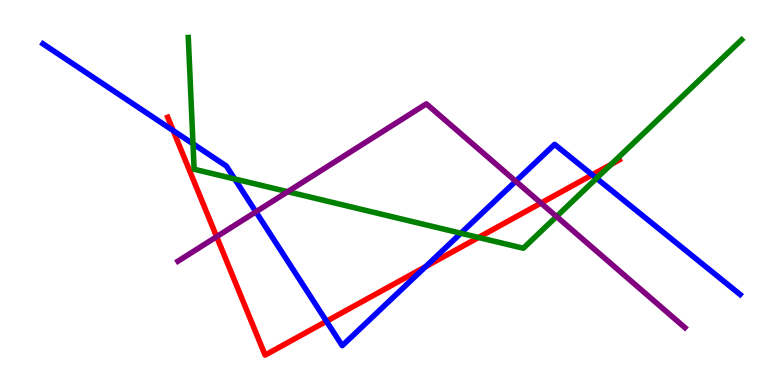[{'lines': ['blue', 'red'], 'intersections': [{'x': 2.23, 'y': 6.61}, {'x': 4.21, 'y': 1.66}, {'x': 5.49, 'y': 3.07}, {'x': 7.64, 'y': 5.46}]}, {'lines': ['green', 'red'], 'intersections': [{'x': 6.17, 'y': 3.83}, {'x': 7.89, 'y': 5.73}]}, {'lines': ['purple', 'red'], 'intersections': [{'x': 2.8, 'y': 3.85}, {'x': 6.98, 'y': 4.73}]}, {'lines': ['blue', 'green'], 'intersections': [{'x': 2.49, 'y': 6.26}, {'x': 3.03, 'y': 5.35}, {'x': 5.95, 'y': 3.94}, {'x': 7.7, 'y': 5.37}]}, {'lines': ['blue', 'purple'], 'intersections': [{'x': 3.3, 'y': 4.5}, {'x': 6.65, 'y': 5.29}]}, {'lines': ['green', 'purple'], 'intersections': [{'x': 3.71, 'y': 5.02}, {'x': 7.18, 'y': 4.38}]}]